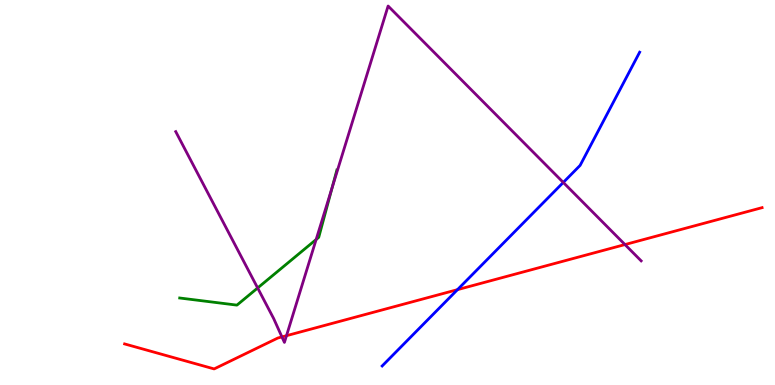[{'lines': ['blue', 'red'], 'intersections': [{'x': 5.9, 'y': 2.48}]}, {'lines': ['green', 'red'], 'intersections': []}, {'lines': ['purple', 'red'], 'intersections': [{'x': 3.64, 'y': 1.25}, {'x': 3.7, 'y': 1.28}, {'x': 8.06, 'y': 3.65}]}, {'lines': ['blue', 'green'], 'intersections': []}, {'lines': ['blue', 'purple'], 'intersections': [{'x': 7.27, 'y': 5.26}]}, {'lines': ['green', 'purple'], 'intersections': [{'x': 3.32, 'y': 2.52}, {'x': 4.08, 'y': 3.78}, {'x': 4.29, 'y': 5.13}]}]